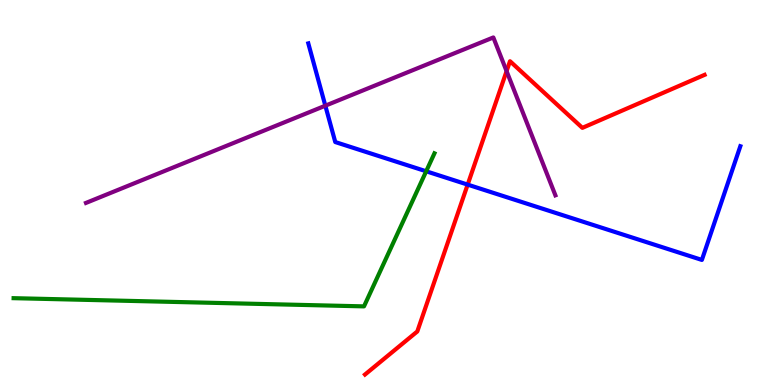[{'lines': ['blue', 'red'], 'intersections': [{'x': 6.03, 'y': 5.2}]}, {'lines': ['green', 'red'], 'intersections': []}, {'lines': ['purple', 'red'], 'intersections': [{'x': 6.54, 'y': 8.15}]}, {'lines': ['blue', 'green'], 'intersections': [{'x': 5.5, 'y': 5.55}]}, {'lines': ['blue', 'purple'], 'intersections': [{'x': 4.2, 'y': 7.25}]}, {'lines': ['green', 'purple'], 'intersections': []}]